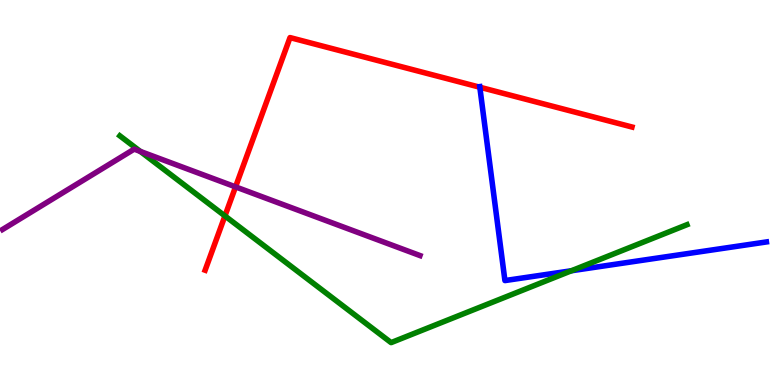[{'lines': ['blue', 'red'], 'intersections': [{'x': 6.19, 'y': 7.73}]}, {'lines': ['green', 'red'], 'intersections': [{'x': 2.9, 'y': 4.39}]}, {'lines': ['purple', 'red'], 'intersections': [{'x': 3.04, 'y': 5.15}]}, {'lines': ['blue', 'green'], 'intersections': [{'x': 7.37, 'y': 2.97}]}, {'lines': ['blue', 'purple'], 'intersections': []}, {'lines': ['green', 'purple'], 'intersections': [{'x': 1.81, 'y': 6.07}]}]